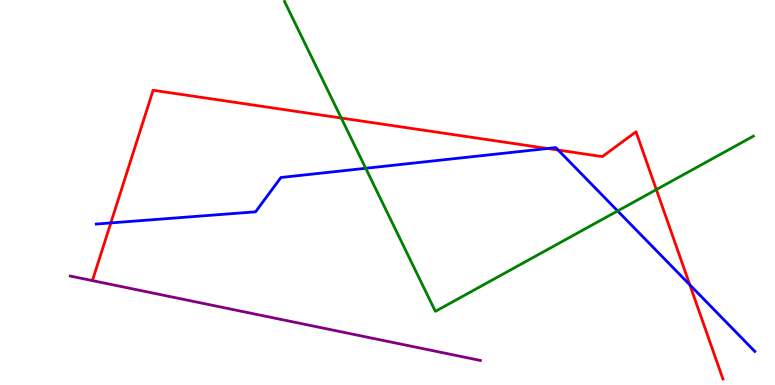[{'lines': ['blue', 'red'], 'intersections': [{'x': 1.43, 'y': 4.21}, {'x': 7.06, 'y': 6.14}, {'x': 7.2, 'y': 6.1}, {'x': 8.9, 'y': 2.6}]}, {'lines': ['green', 'red'], 'intersections': [{'x': 4.4, 'y': 6.93}, {'x': 8.47, 'y': 5.08}]}, {'lines': ['purple', 'red'], 'intersections': []}, {'lines': ['blue', 'green'], 'intersections': [{'x': 4.72, 'y': 5.63}, {'x': 7.97, 'y': 4.52}]}, {'lines': ['blue', 'purple'], 'intersections': []}, {'lines': ['green', 'purple'], 'intersections': []}]